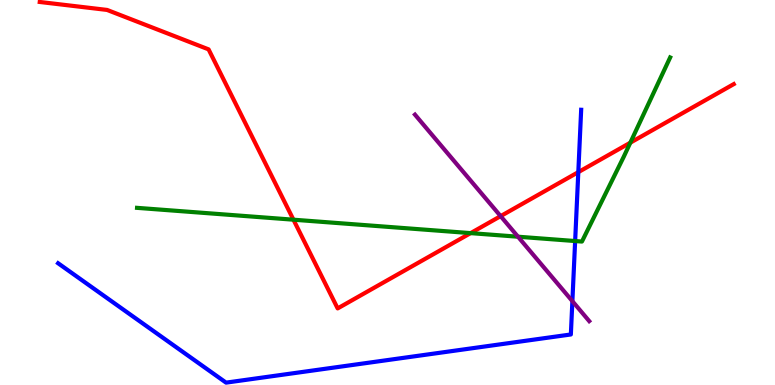[{'lines': ['blue', 'red'], 'intersections': [{'x': 7.46, 'y': 5.53}]}, {'lines': ['green', 'red'], 'intersections': [{'x': 3.79, 'y': 4.29}, {'x': 6.07, 'y': 3.94}, {'x': 8.13, 'y': 6.29}]}, {'lines': ['purple', 'red'], 'intersections': [{'x': 6.46, 'y': 4.39}]}, {'lines': ['blue', 'green'], 'intersections': [{'x': 7.42, 'y': 3.74}]}, {'lines': ['blue', 'purple'], 'intersections': [{'x': 7.39, 'y': 2.18}]}, {'lines': ['green', 'purple'], 'intersections': [{'x': 6.68, 'y': 3.85}]}]